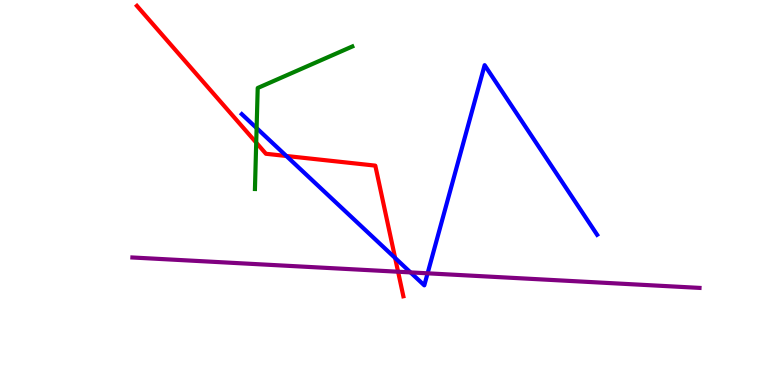[{'lines': ['blue', 'red'], 'intersections': [{'x': 3.7, 'y': 5.95}, {'x': 5.1, 'y': 3.3}]}, {'lines': ['green', 'red'], 'intersections': [{'x': 3.31, 'y': 6.3}]}, {'lines': ['purple', 'red'], 'intersections': [{'x': 5.14, 'y': 2.94}]}, {'lines': ['blue', 'green'], 'intersections': [{'x': 3.31, 'y': 6.67}]}, {'lines': ['blue', 'purple'], 'intersections': [{'x': 5.3, 'y': 2.92}, {'x': 5.52, 'y': 2.9}]}, {'lines': ['green', 'purple'], 'intersections': []}]